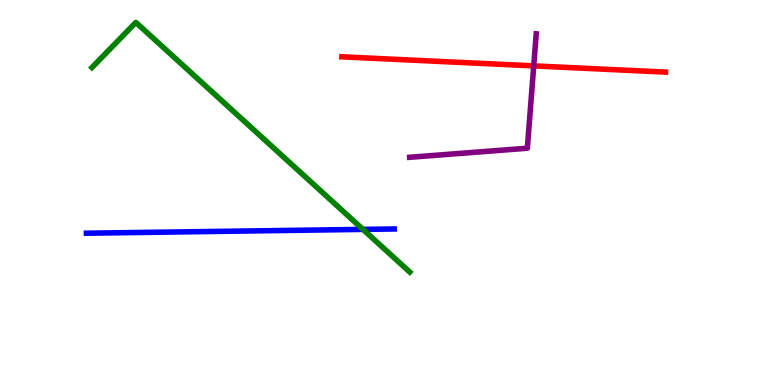[{'lines': ['blue', 'red'], 'intersections': []}, {'lines': ['green', 'red'], 'intersections': []}, {'lines': ['purple', 'red'], 'intersections': [{'x': 6.89, 'y': 8.29}]}, {'lines': ['blue', 'green'], 'intersections': [{'x': 4.68, 'y': 4.04}]}, {'lines': ['blue', 'purple'], 'intersections': []}, {'lines': ['green', 'purple'], 'intersections': []}]